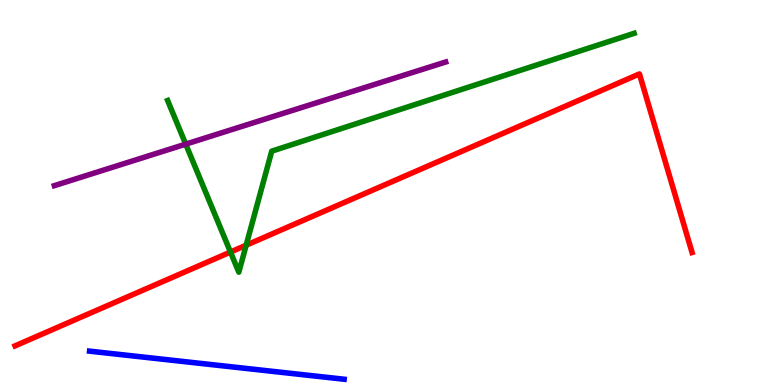[{'lines': ['blue', 'red'], 'intersections': []}, {'lines': ['green', 'red'], 'intersections': [{'x': 2.97, 'y': 3.45}, {'x': 3.18, 'y': 3.63}]}, {'lines': ['purple', 'red'], 'intersections': []}, {'lines': ['blue', 'green'], 'intersections': []}, {'lines': ['blue', 'purple'], 'intersections': []}, {'lines': ['green', 'purple'], 'intersections': [{'x': 2.4, 'y': 6.26}]}]